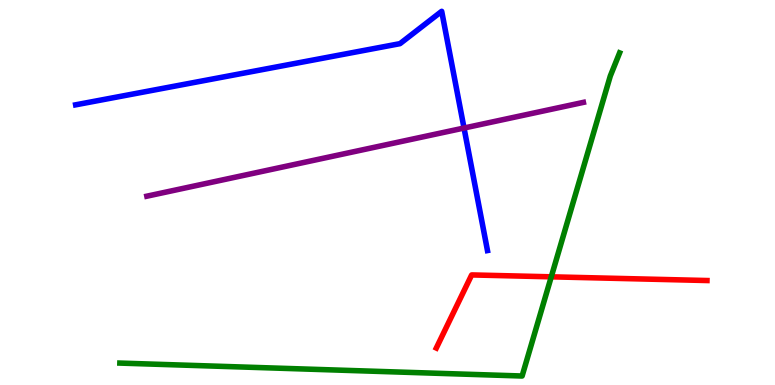[{'lines': ['blue', 'red'], 'intersections': []}, {'lines': ['green', 'red'], 'intersections': [{'x': 7.11, 'y': 2.81}]}, {'lines': ['purple', 'red'], 'intersections': []}, {'lines': ['blue', 'green'], 'intersections': []}, {'lines': ['blue', 'purple'], 'intersections': [{'x': 5.99, 'y': 6.67}]}, {'lines': ['green', 'purple'], 'intersections': []}]